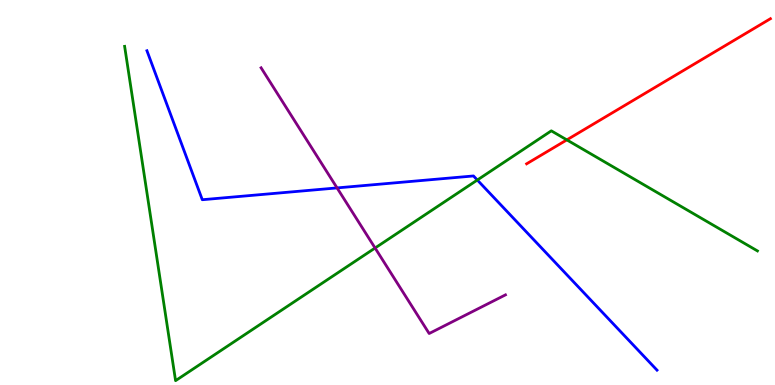[{'lines': ['blue', 'red'], 'intersections': []}, {'lines': ['green', 'red'], 'intersections': [{'x': 7.31, 'y': 6.37}]}, {'lines': ['purple', 'red'], 'intersections': []}, {'lines': ['blue', 'green'], 'intersections': [{'x': 6.16, 'y': 5.32}]}, {'lines': ['blue', 'purple'], 'intersections': [{'x': 4.35, 'y': 5.12}]}, {'lines': ['green', 'purple'], 'intersections': [{'x': 4.84, 'y': 3.56}]}]